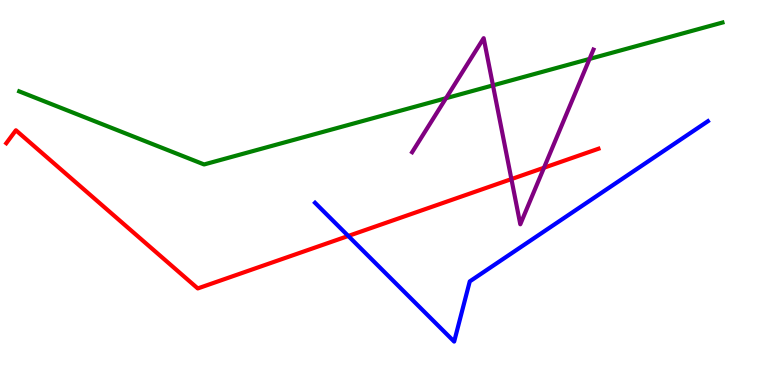[{'lines': ['blue', 'red'], 'intersections': [{'x': 4.49, 'y': 3.87}]}, {'lines': ['green', 'red'], 'intersections': []}, {'lines': ['purple', 'red'], 'intersections': [{'x': 6.6, 'y': 5.35}, {'x': 7.02, 'y': 5.64}]}, {'lines': ['blue', 'green'], 'intersections': []}, {'lines': ['blue', 'purple'], 'intersections': []}, {'lines': ['green', 'purple'], 'intersections': [{'x': 5.75, 'y': 7.45}, {'x': 6.36, 'y': 7.78}, {'x': 7.61, 'y': 8.47}]}]